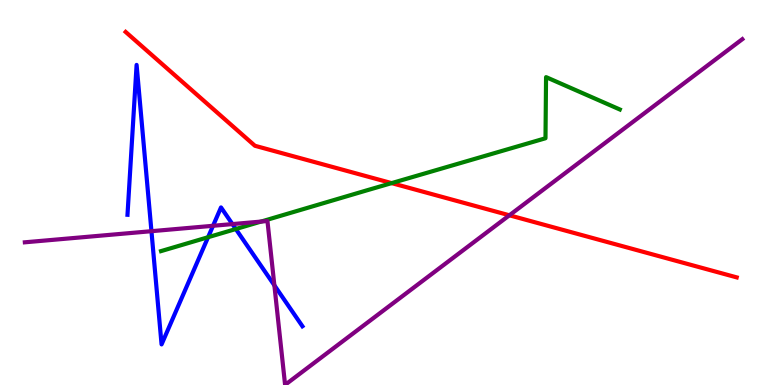[{'lines': ['blue', 'red'], 'intersections': []}, {'lines': ['green', 'red'], 'intersections': [{'x': 5.05, 'y': 5.24}]}, {'lines': ['purple', 'red'], 'intersections': [{'x': 6.57, 'y': 4.41}]}, {'lines': ['blue', 'green'], 'intersections': [{'x': 2.68, 'y': 3.84}, {'x': 3.04, 'y': 4.05}]}, {'lines': ['blue', 'purple'], 'intersections': [{'x': 1.95, 'y': 3.99}, {'x': 2.75, 'y': 4.14}, {'x': 3.0, 'y': 4.18}, {'x': 3.54, 'y': 2.59}]}, {'lines': ['green', 'purple'], 'intersections': [{'x': 3.37, 'y': 4.24}]}]